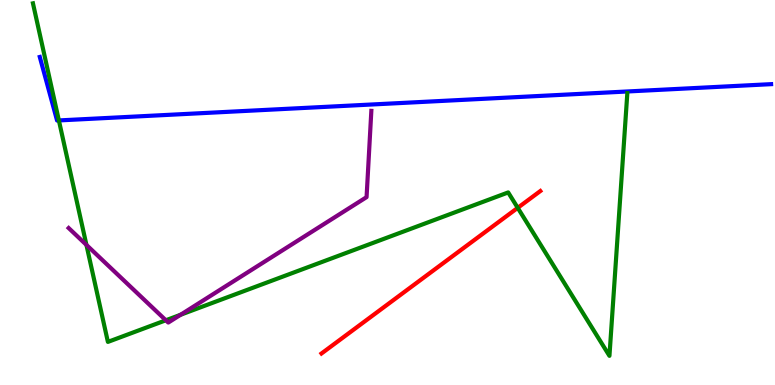[{'lines': ['blue', 'red'], 'intersections': []}, {'lines': ['green', 'red'], 'intersections': [{'x': 6.68, 'y': 4.6}]}, {'lines': ['purple', 'red'], 'intersections': []}, {'lines': ['blue', 'green'], 'intersections': [{'x': 0.76, 'y': 6.87}]}, {'lines': ['blue', 'purple'], 'intersections': []}, {'lines': ['green', 'purple'], 'intersections': [{'x': 1.12, 'y': 3.64}, {'x': 2.14, 'y': 1.68}, {'x': 2.33, 'y': 1.82}]}]